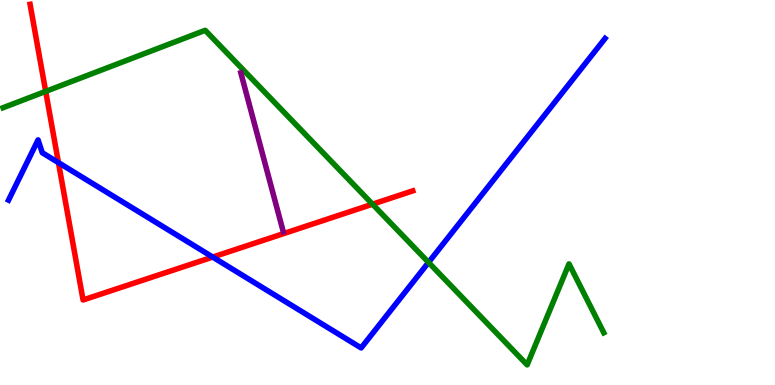[{'lines': ['blue', 'red'], 'intersections': [{'x': 0.754, 'y': 5.78}, {'x': 2.74, 'y': 3.32}]}, {'lines': ['green', 'red'], 'intersections': [{'x': 0.589, 'y': 7.63}, {'x': 4.81, 'y': 4.7}]}, {'lines': ['purple', 'red'], 'intersections': []}, {'lines': ['blue', 'green'], 'intersections': [{'x': 5.53, 'y': 3.18}]}, {'lines': ['blue', 'purple'], 'intersections': []}, {'lines': ['green', 'purple'], 'intersections': []}]